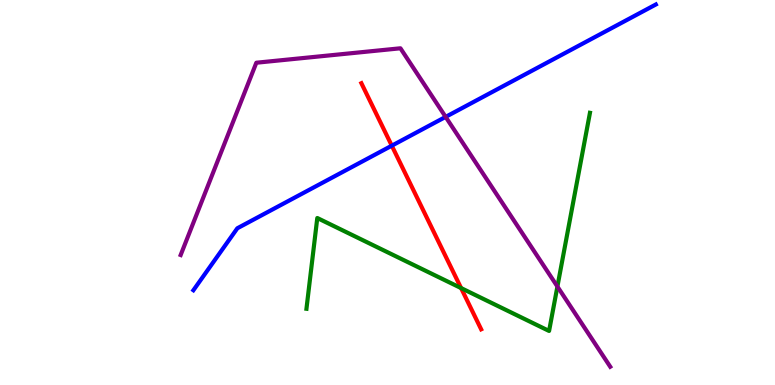[{'lines': ['blue', 'red'], 'intersections': [{'x': 5.06, 'y': 6.22}]}, {'lines': ['green', 'red'], 'intersections': [{'x': 5.95, 'y': 2.52}]}, {'lines': ['purple', 'red'], 'intersections': []}, {'lines': ['blue', 'green'], 'intersections': []}, {'lines': ['blue', 'purple'], 'intersections': [{'x': 5.75, 'y': 6.96}]}, {'lines': ['green', 'purple'], 'intersections': [{'x': 7.19, 'y': 2.56}]}]